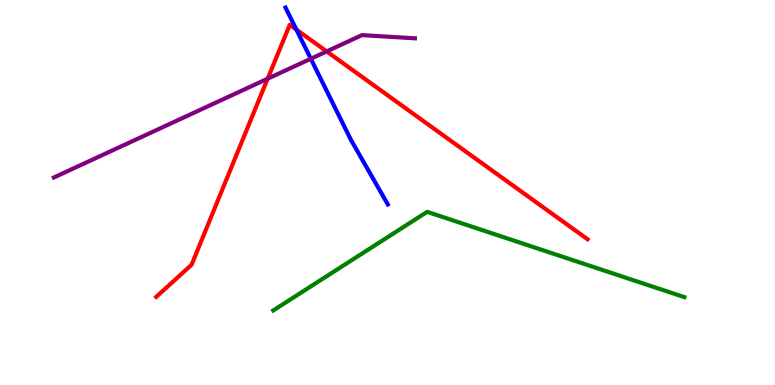[{'lines': ['blue', 'red'], 'intersections': [{'x': 3.82, 'y': 9.23}]}, {'lines': ['green', 'red'], 'intersections': []}, {'lines': ['purple', 'red'], 'intersections': [{'x': 3.45, 'y': 7.96}, {'x': 4.22, 'y': 8.66}]}, {'lines': ['blue', 'green'], 'intersections': []}, {'lines': ['blue', 'purple'], 'intersections': [{'x': 4.01, 'y': 8.47}]}, {'lines': ['green', 'purple'], 'intersections': []}]